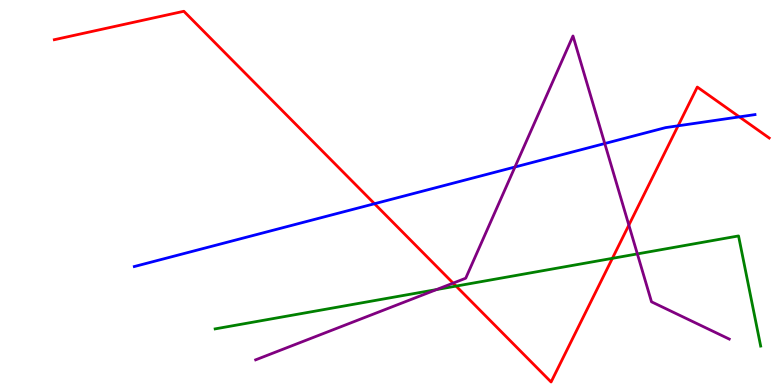[{'lines': ['blue', 'red'], 'intersections': [{'x': 4.83, 'y': 4.71}, {'x': 8.75, 'y': 6.73}, {'x': 9.54, 'y': 6.96}]}, {'lines': ['green', 'red'], 'intersections': [{'x': 5.89, 'y': 2.57}, {'x': 7.9, 'y': 3.29}]}, {'lines': ['purple', 'red'], 'intersections': [{'x': 5.85, 'y': 2.65}, {'x': 8.11, 'y': 4.15}]}, {'lines': ['blue', 'green'], 'intersections': []}, {'lines': ['blue', 'purple'], 'intersections': [{'x': 6.64, 'y': 5.66}, {'x': 7.8, 'y': 6.27}]}, {'lines': ['green', 'purple'], 'intersections': [{'x': 5.63, 'y': 2.48}, {'x': 8.22, 'y': 3.41}]}]